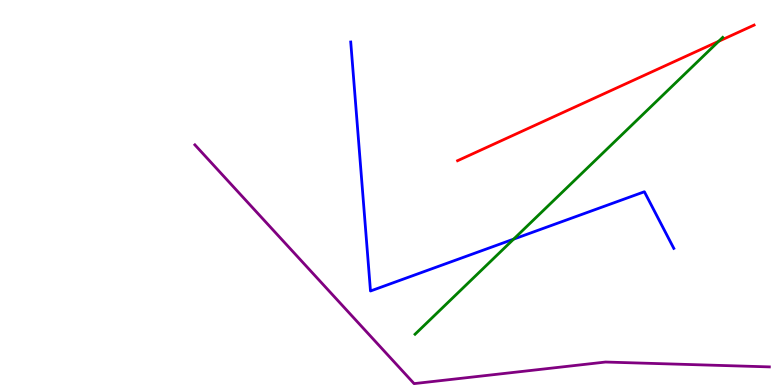[{'lines': ['blue', 'red'], 'intersections': []}, {'lines': ['green', 'red'], 'intersections': [{'x': 9.27, 'y': 8.93}]}, {'lines': ['purple', 'red'], 'intersections': []}, {'lines': ['blue', 'green'], 'intersections': [{'x': 6.63, 'y': 3.79}]}, {'lines': ['blue', 'purple'], 'intersections': []}, {'lines': ['green', 'purple'], 'intersections': []}]